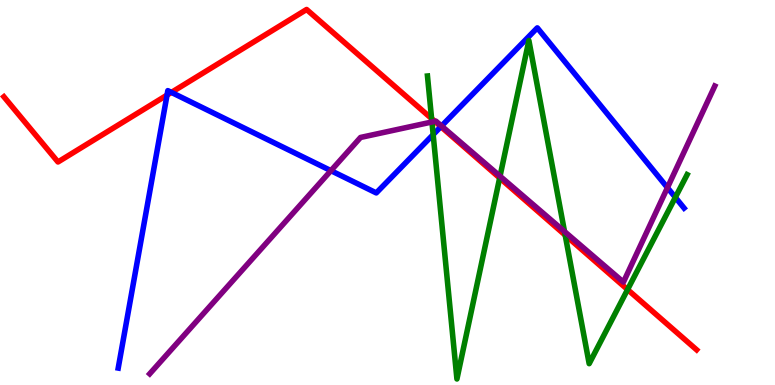[{'lines': ['blue', 'red'], 'intersections': [{'x': 2.16, 'y': 7.53}, {'x': 2.21, 'y': 7.6}, {'x': 5.69, 'y': 6.71}]}, {'lines': ['green', 'red'], 'intersections': [{'x': 5.57, 'y': 6.92}, {'x': 6.45, 'y': 5.38}, {'x': 7.29, 'y': 3.89}, {'x': 8.1, 'y': 2.48}]}, {'lines': ['purple', 'red'], 'intersections': [{'x': 5.61, 'y': 6.85}]}, {'lines': ['blue', 'green'], 'intersections': [{'x': 5.59, 'y': 6.5}, {'x': 8.71, 'y': 4.87}]}, {'lines': ['blue', 'purple'], 'intersections': [{'x': 4.27, 'y': 5.57}, {'x': 5.7, 'y': 6.73}, {'x': 8.61, 'y': 5.13}]}, {'lines': ['green', 'purple'], 'intersections': [{'x': 5.57, 'y': 6.83}, {'x': 6.45, 'y': 5.42}, {'x': 7.28, 'y': 3.99}]}]